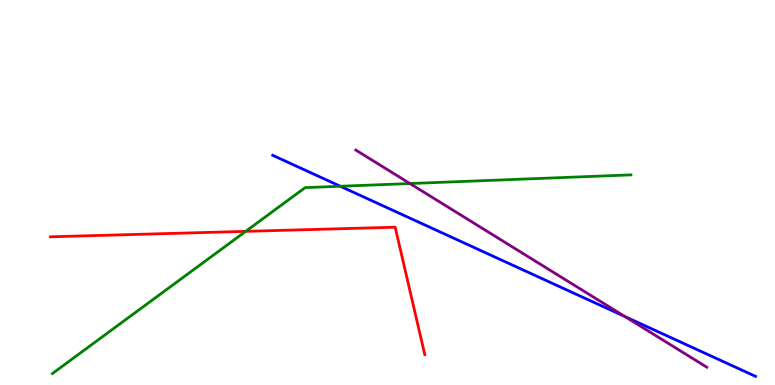[{'lines': ['blue', 'red'], 'intersections': []}, {'lines': ['green', 'red'], 'intersections': [{'x': 3.17, 'y': 3.99}]}, {'lines': ['purple', 'red'], 'intersections': []}, {'lines': ['blue', 'green'], 'intersections': [{'x': 4.39, 'y': 5.16}]}, {'lines': ['blue', 'purple'], 'intersections': [{'x': 8.06, 'y': 1.78}]}, {'lines': ['green', 'purple'], 'intersections': [{'x': 5.29, 'y': 5.23}]}]